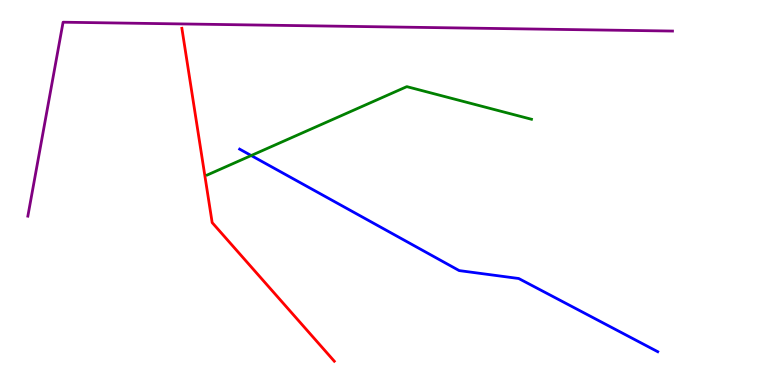[{'lines': ['blue', 'red'], 'intersections': []}, {'lines': ['green', 'red'], 'intersections': []}, {'lines': ['purple', 'red'], 'intersections': []}, {'lines': ['blue', 'green'], 'intersections': [{'x': 3.24, 'y': 5.96}]}, {'lines': ['blue', 'purple'], 'intersections': []}, {'lines': ['green', 'purple'], 'intersections': []}]